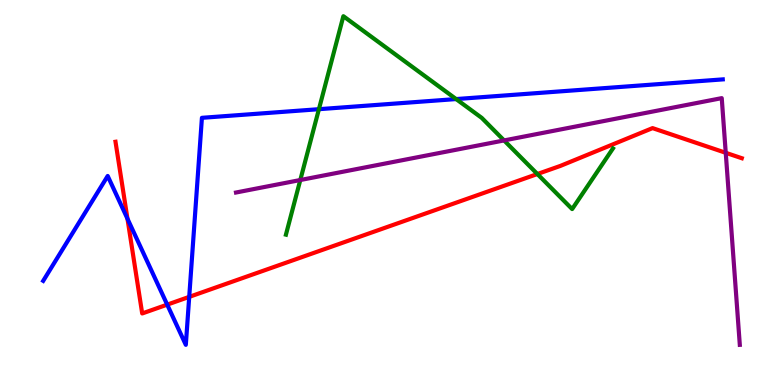[{'lines': ['blue', 'red'], 'intersections': [{'x': 1.64, 'y': 4.32}, {'x': 2.16, 'y': 2.09}, {'x': 2.44, 'y': 2.29}]}, {'lines': ['green', 'red'], 'intersections': [{'x': 6.93, 'y': 5.48}]}, {'lines': ['purple', 'red'], 'intersections': [{'x': 9.36, 'y': 6.03}]}, {'lines': ['blue', 'green'], 'intersections': [{'x': 4.12, 'y': 7.16}, {'x': 5.89, 'y': 7.43}]}, {'lines': ['blue', 'purple'], 'intersections': []}, {'lines': ['green', 'purple'], 'intersections': [{'x': 3.87, 'y': 5.32}, {'x': 6.5, 'y': 6.35}]}]